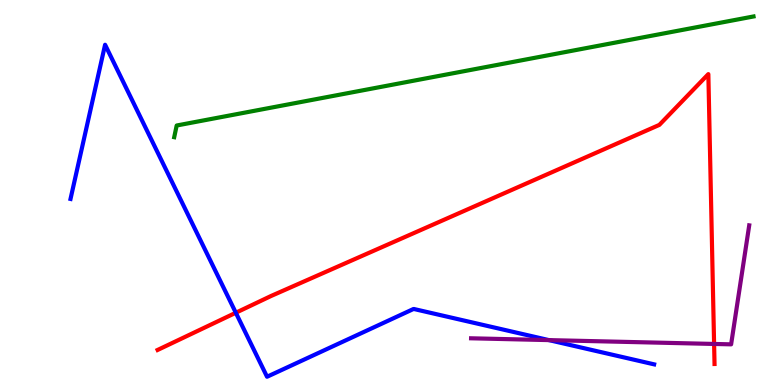[{'lines': ['blue', 'red'], 'intersections': [{'x': 3.04, 'y': 1.88}]}, {'lines': ['green', 'red'], 'intersections': []}, {'lines': ['purple', 'red'], 'intersections': [{'x': 9.21, 'y': 1.07}]}, {'lines': ['blue', 'green'], 'intersections': []}, {'lines': ['blue', 'purple'], 'intersections': [{'x': 7.08, 'y': 1.17}]}, {'lines': ['green', 'purple'], 'intersections': []}]